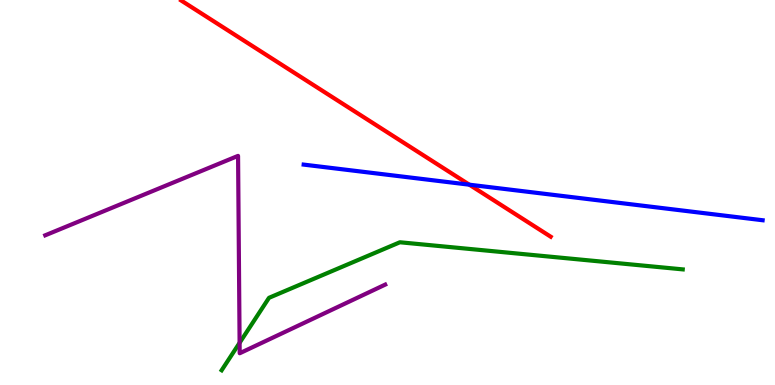[{'lines': ['blue', 'red'], 'intersections': [{'x': 6.06, 'y': 5.2}]}, {'lines': ['green', 'red'], 'intersections': []}, {'lines': ['purple', 'red'], 'intersections': []}, {'lines': ['blue', 'green'], 'intersections': []}, {'lines': ['blue', 'purple'], 'intersections': []}, {'lines': ['green', 'purple'], 'intersections': [{'x': 3.09, 'y': 1.1}]}]